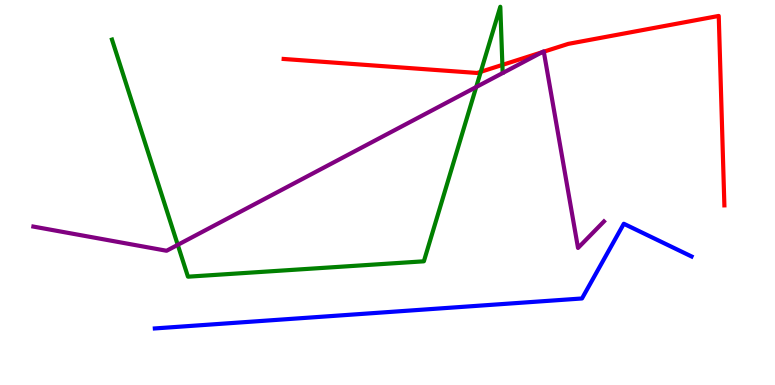[{'lines': ['blue', 'red'], 'intersections': []}, {'lines': ['green', 'red'], 'intersections': [{'x': 6.2, 'y': 8.13}, {'x': 6.48, 'y': 8.31}]}, {'lines': ['purple', 'red'], 'intersections': [{'x': 6.99, 'y': 8.64}, {'x': 7.02, 'y': 8.66}]}, {'lines': ['blue', 'green'], 'intersections': []}, {'lines': ['blue', 'purple'], 'intersections': []}, {'lines': ['green', 'purple'], 'intersections': [{'x': 2.29, 'y': 3.64}, {'x': 6.14, 'y': 7.74}]}]